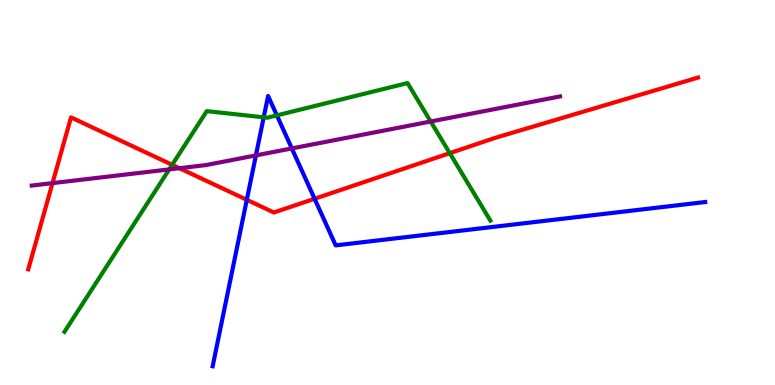[{'lines': ['blue', 'red'], 'intersections': [{'x': 3.18, 'y': 4.81}, {'x': 4.06, 'y': 4.84}]}, {'lines': ['green', 'red'], 'intersections': [{'x': 2.22, 'y': 5.72}, {'x': 5.8, 'y': 6.02}]}, {'lines': ['purple', 'red'], 'intersections': [{'x': 0.677, 'y': 5.24}, {'x': 2.32, 'y': 5.63}]}, {'lines': ['blue', 'green'], 'intersections': [{'x': 3.4, 'y': 6.95}, {'x': 3.57, 'y': 7.0}]}, {'lines': ['blue', 'purple'], 'intersections': [{'x': 3.3, 'y': 5.96}, {'x': 3.77, 'y': 6.14}]}, {'lines': ['green', 'purple'], 'intersections': [{'x': 2.18, 'y': 5.6}, {'x': 5.56, 'y': 6.84}]}]